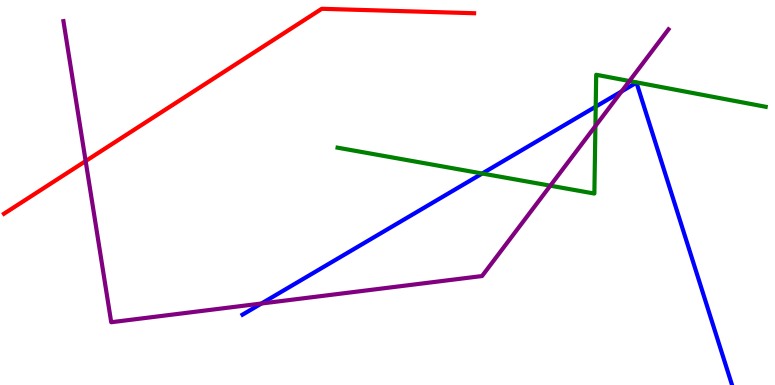[{'lines': ['blue', 'red'], 'intersections': []}, {'lines': ['green', 'red'], 'intersections': []}, {'lines': ['purple', 'red'], 'intersections': [{'x': 1.11, 'y': 5.82}]}, {'lines': ['blue', 'green'], 'intersections': [{'x': 6.22, 'y': 5.49}, {'x': 7.69, 'y': 7.23}]}, {'lines': ['blue', 'purple'], 'intersections': [{'x': 3.37, 'y': 2.12}, {'x': 8.02, 'y': 7.63}]}, {'lines': ['green', 'purple'], 'intersections': [{'x': 7.1, 'y': 5.18}, {'x': 7.68, 'y': 6.73}, {'x': 8.12, 'y': 7.9}]}]